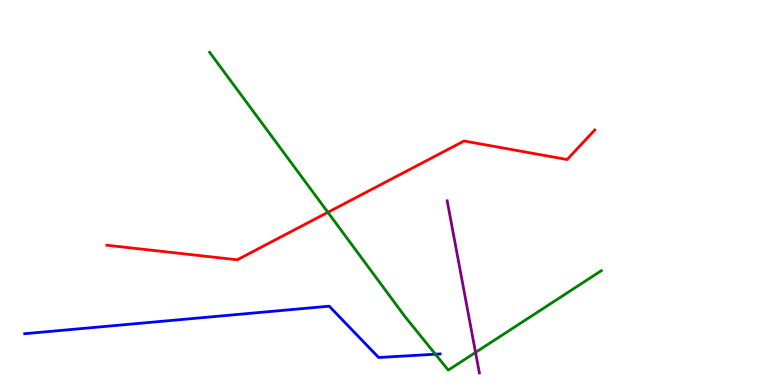[{'lines': ['blue', 'red'], 'intersections': []}, {'lines': ['green', 'red'], 'intersections': [{'x': 4.23, 'y': 4.49}]}, {'lines': ['purple', 'red'], 'intersections': []}, {'lines': ['blue', 'green'], 'intersections': [{'x': 5.62, 'y': 0.8}]}, {'lines': ['blue', 'purple'], 'intersections': []}, {'lines': ['green', 'purple'], 'intersections': [{'x': 6.14, 'y': 0.846}]}]